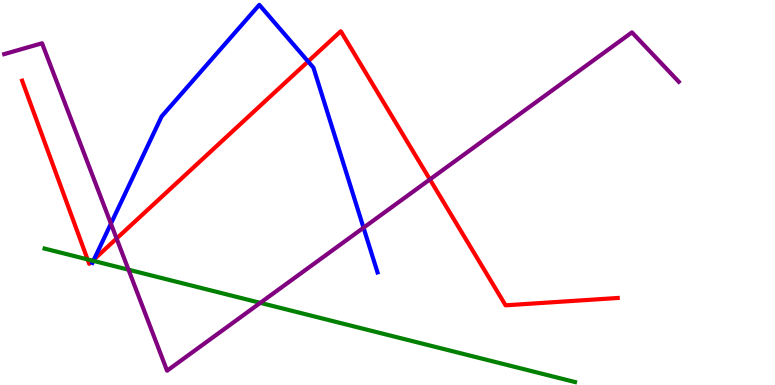[{'lines': ['blue', 'red'], 'intersections': [{'x': 1.21, 'y': 3.26}, {'x': 3.98, 'y': 8.4}]}, {'lines': ['green', 'red'], 'intersections': [{'x': 1.13, 'y': 3.26}, {'x': 1.2, 'y': 3.23}]}, {'lines': ['purple', 'red'], 'intersections': [{'x': 1.5, 'y': 3.8}, {'x': 5.55, 'y': 5.34}]}, {'lines': ['blue', 'green'], 'intersections': [{'x': 1.2, 'y': 3.22}]}, {'lines': ['blue', 'purple'], 'intersections': [{'x': 1.43, 'y': 4.19}, {'x': 4.69, 'y': 4.09}]}, {'lines': ['green', 'purple'], 'intersections': [{'x': 1.66, 'y': 2.99}, {'x': 3.36, 'y': 2.13}]}]